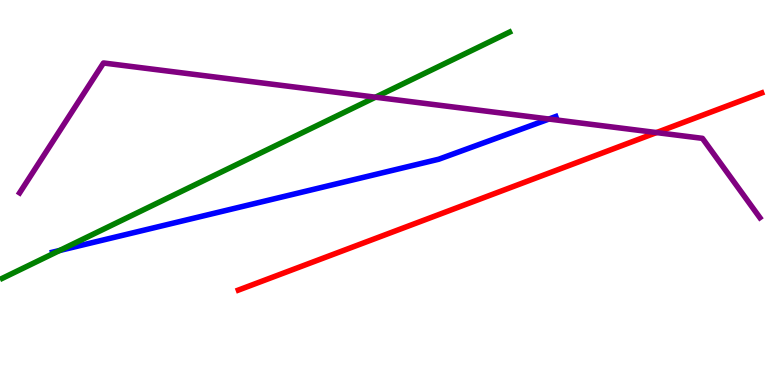[{'lines': ['blue', 'red'], 'intersections': []}, {'lines': ['green', 'red'], 'intersections': []}, {'lines': ['purple', 'red'], 'intersections': [{'x': 8.47, 'y': 6.56}]}, {'lines': ['blue', 'green'], 'intersections': [{'x': 0.769, 'y': 3.49}]}, {'lines': ['blue', 'purple'], 'intersections': [{'x': 7.08, 'y': 6.91}]}, {'lines': ['green', 'purple'], 'intersections': [{'x': 4.84, 'y': 7.48}]}]